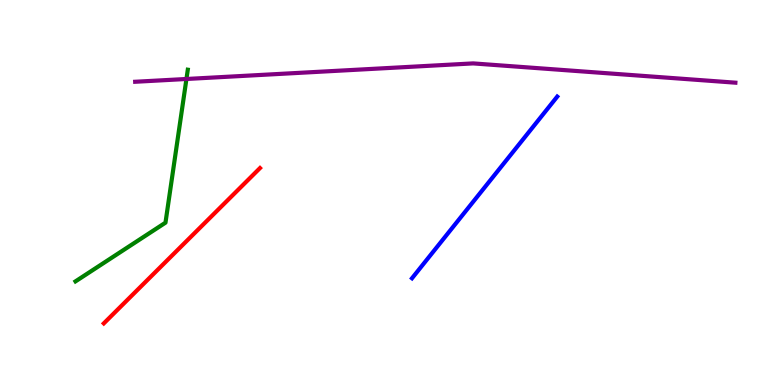[{'lines': ['blue', 'red'], 'intersections': []}, {'lines': ['green', 'red'], 'intersections': []}, {'lines': ['purple', 'red'], 'intersections': []}, {'lines': ['blue', 'green'], 'intersections': []}, {'lines': ['blue', 'purple'], 'intersections': []}, {'lines': ['green', 'purple'], 'intersections': [{'x': 2.41, 'y': 7.95}]}]